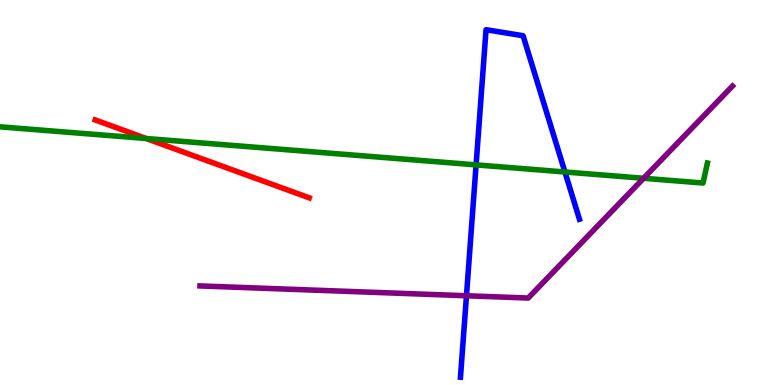[{'lines': ['blue', 'red'], 'intersections': []}, {'lines': ['green', 'red'], 'intersections': [{'x': 1.89, 'y': 6.4}]}, {'lines': ['purple', 'red'], 'intersections': []}, {'lines': ['blue', 'green'], 'intersections': [{'x': 6.14, 'y': 5.72}, {'x': 7.29, 'y': 5.53}]}, {'lines': ['blue', 'purple'], 'intersections': [{'x': 6.02, 'y': 2.32}]}, {'lines': ['green', 'purple'], 'intersections': [{'x': 8.3, 'y': 5.37}]}]